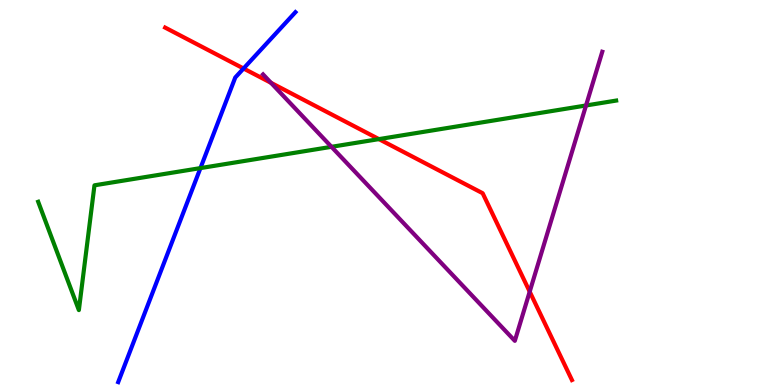[{'lines': ['blue', 'red'], 'intersections': [{'x': 3.14, 'y': 8.22}]}, {'lines': ['green', 'red'], 'intersections': [{'x': 4.89, 'y': 6.39}]}, {'lines': ['purple', 'red'], 'intersections': [{'x': 3.5, 'y': 7.85}, {'x': 6.83, 'y': 2.42}]}, {'lines': ['blue', 'green'], 'intersections': [{'x': 2.59, 'y': 5.63}]}, {'lines': ['blue', 'purple'], 'intersections': []}, {'lines': ['green', 'purple'], 'intersections': [{'x': 4.28, 'y': 6.19}, {'x': 7.56, 'y': 7.26}]}]